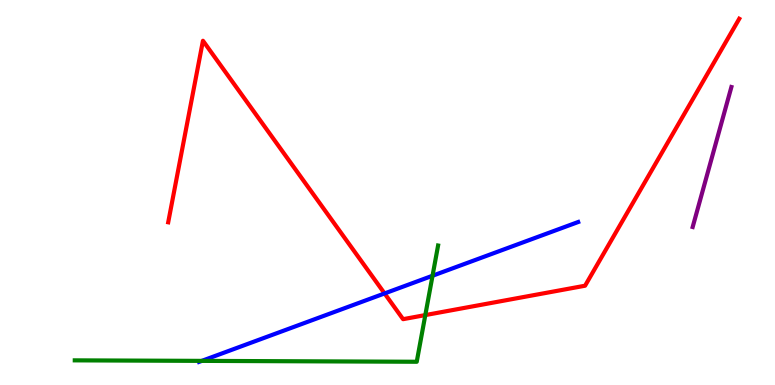[{'lines': ['blue', 'red'], 'intersections': [{'x': 4.96, 'y': 2.38}]}, {'lines': ['green', 'red'], 'intersections': [{'x': 5.49, 'y': 1.82}]}, {'lines': ['purple', 'red'], 'intersections': []}, {'lines': ['blue', 'green'], 'intersections': [{'x': 2.6, 'y': 0.627}, {'x': 5.58, 'y': 2.84}]}, {'lines': ['blue', 'purple'], 'intersections': []}, {'lines': ['green', 'purple'], 'intersections': []}]